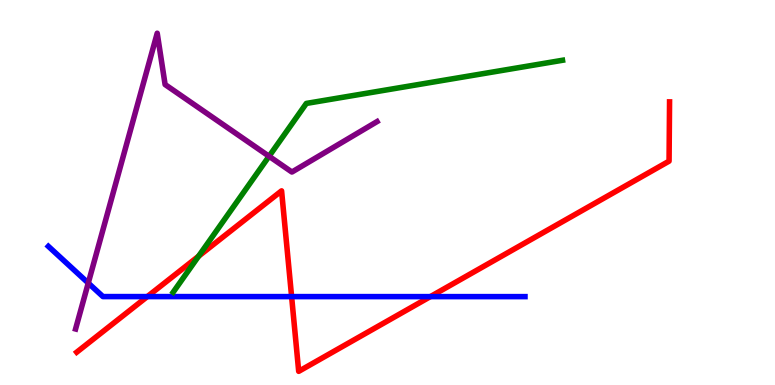[{'lines': ['blue', 'red'], 'intersections': [{'x': 1.9, 'y': 2.3}, {'x': 3.76, 'y': 2.3}, {'x': 5.55, 'y': 2.3}]}, {'lines': ['green', 'red'], 'intersections': [{'x': 2.56, 'y': 3.34}]}, {'lines': ['purple', 'red'], 'intersections': []}, {'lines': ['blue', 'green'], 'intersections': []}, {'lines': ['blue', 'purple'], 'intersections': [{'x': 1.14, 'y': 2.65}]}, {'lines': ['green', 'purple'], 'intersections': [{'x': 3.47, 'y': 5.94}]}]